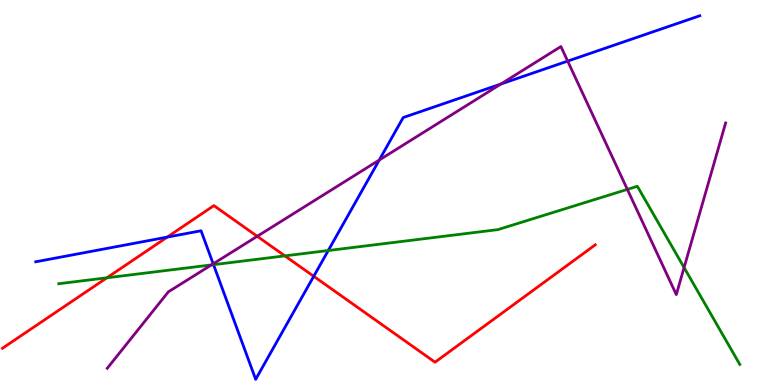[{'lines': ['blue', 'red'], 'intersections': [{'x': 2.16, 'y': 3.84}, {'x': 4.05, 'y': 2.82}]}, {'lines': ['green', 'red'], 'intersections': [{'x': 1.38, 'y': 2.78}, {'x': 3.68, 'y': 3.35}]}, {'lines': ['purple', 'red'], 'intersections': [{'x': 3.32, 'y': 3.86}]}, {'lines': ['blue', 'green'], 'intersections': [{'x': 2.75, 'y': 3.13}, {'x': 4.24, 'y': 3.49}]}, {'lines': ['blue', 'purple'], 'intersections': [{'x': 2.75, 'y': 3.15}, {'x': 4.89, 'y': 5.84}, {'x': 6.46, 'y': 7.82}, {'x': 7.32, 'y': 8.41}]}, {'lines': ['green', 'purple'], 'intersections': [{'x': 2.73, 'y': 3.12}, {'x': 8.09, 'y': 5.08}, {'x': 8.83, 'y': 3.05}]}]